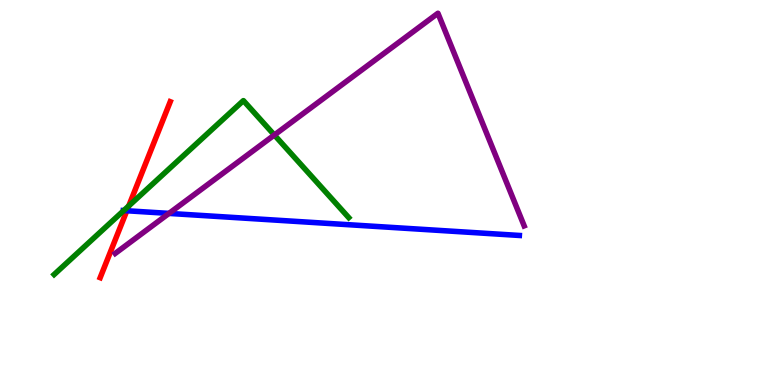[{'lines': ['blue', 'red'], 'intersections': [{'x': 1.64, 'y': 4.53}]}, {'lines': ['green', 'red'], 'intersections': [{'x': 1.66, 'y': 4.65}]}, {'lines': ['purple', 'red'], 'intersections': []}, {'lines': ['blue', 'green'], 'intersections': [{'x': 1.6, 'y': 4.53}]}, {'lines': ['blue', 'purple'], 'intersections': [{'x': 2.18, 'y': 4.46}]}, {'lines': ['green', 'purple'], 'intersections': [{'x': 3.54, 'y': 6.49}]}]